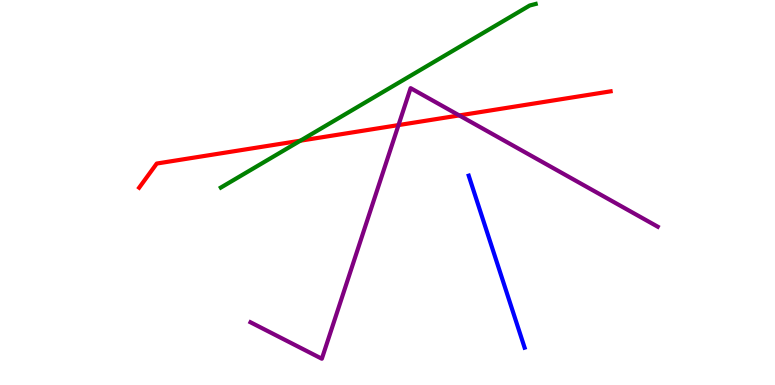[{'lines': ['blue', 'red'], 'intersections': []}, {'lines': ['green', 'red'], 'intersections': [{'x': 3.88, 'y': 6.35}]}, {'lines': ['purple', 'red'], 'intersections': [{'x': 5.14, 'y': 6.75}, {'x': 5.93, 'y': 7.0}]}, {'lines': ['blue', 'green'], 'intersections': []}, {'lines': ['blue', 'purple'], 'intersections': []}, {'lines': ['green', 'purple'], 'intersections': []}]